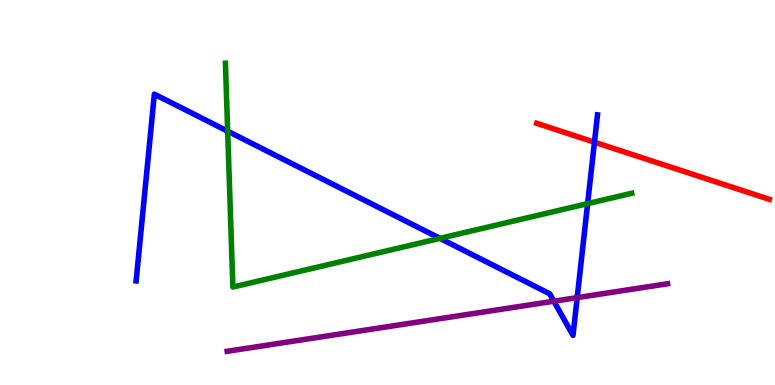[{'lines': ['blue', 'red'], 'intersections': [{'x': 7.67, 'y': 6.31}]}, {'lines': ['green', 'red'], 'intersections': []}, {'lines': ['purple', 'red'], 'intersections': []}, {'lines': ['blue', 'green'], 'intersections': [{'x': 2.94, 'y': 6.59}, {'x': 5.68, 'y': 3.81}, {'x': 7.58, 'y': 4.71}]}, {'lines': ['blue', 'purple'], 'intersections': [{'x': 7.15, 'y': 2.18}, {'x': 7.45, 'y': 2.27}]}, {'lines': ['green', 'purple'], 'intersections': []}]